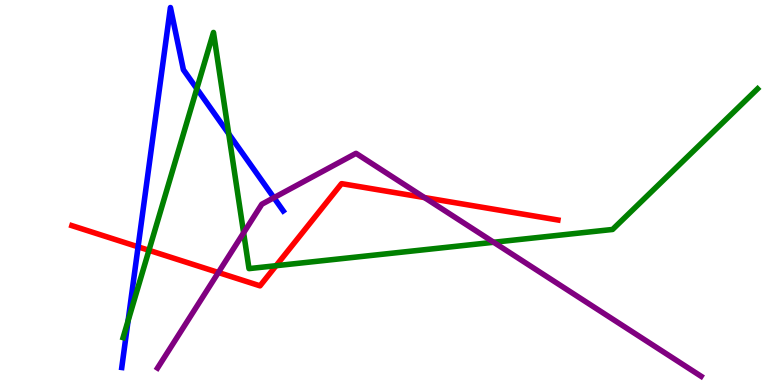[{'lines': ['blue', 'red'], 'intersections': [{'x': 1.78, 'y': 3.59}]}, {'lines': ['green', 'red'], 'intersections': [{'x': 1.92, 'y': 3.5}, {'x': 3.56, 'y': 3.1}]}, {'lines': ['purple', 'red'], 'intersections': [{'x': 2.82, 'y': 2.92}, {'x': 5.48, 'y': 4.87}]}, {'lines': ['blue', 'green'], 'intersections': [{'x': 1.65, 'y': 1.67}, {'x': 2.54, 'y': 7.7}, {'x': 2.95, 'y': 6.52}]}, {'lines': ['blue', 'purple'], 'intersections': [{'x': 3.53, 'y': 4.86}]}, {'lines': ['green', 'purple'], 'intersections': [{'x': 3.14, 'y': 3.95}, {'x': 6.37, 'y': 3.71}]}]